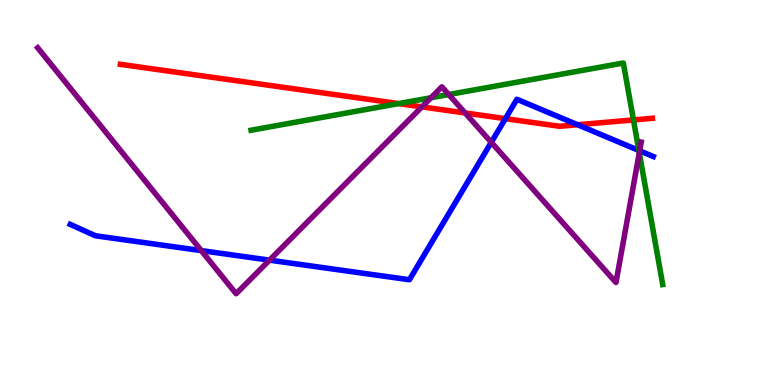[{'lines': ['blue', 'red'], 'intersections': [{'x': 6.52, 'y': 6.92}, {'x': 7.45, 'y': 6.76}]}, {'lines': ['green', 'red'], 'intersections': [{'x': 5.14, 'y': 7.31}, {'x': 8.17, 'y': 6.88}]}, {'lines': ['purple', 'red'], 'intersections': [{'x': 5.44, 'y': 7.22}, {'x': 6.0, 'y': 7.07}]}, {'lines': ['blue', 'green'], 'intersections': [{'x': 8.24, 'y': 6.09}]}, {'lines': ['blue', 'purple'], 'intersections': [{'x': 2.6, 'y': 3.49}, {'x': 3.48, 'y': 3.24}, {'x': 6.34, 'y': 6.3}, {'x': 8.25, 'y': 6.08}]}, {'lines': ['green', 'purple'], 'intersections': [{'x': 5.56, 'y': 7.46}, {'x': 5.79, 'y': 7.54}, {'x': 8.25, 'y': 6.03}]}]